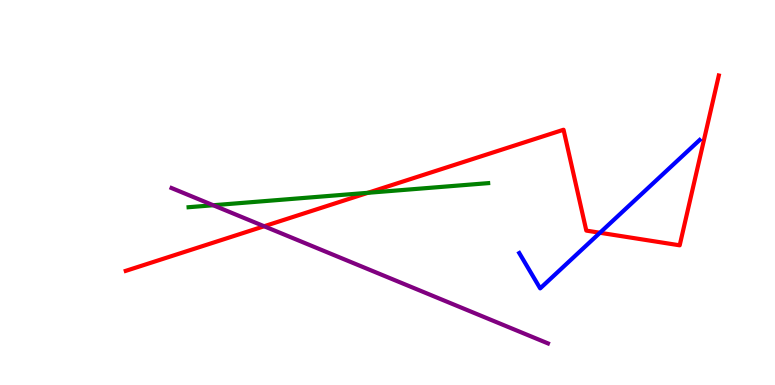[{'lines': ['blue', 'red'], 'intersections': [{'x': 7.74, 'y': 3.95}]}, {'lines': ['green', 'red'], 'intersections': [{'x': 4.75, 'y': 4.99}]}, {'lines': ['purple', 'red'], 'intersections': [{'x': 3.41, 'y': 4.12}]}, {'lines': ['blue', 'green'], 'intersections': []}, {'lines': ['blue', 'purple'], 'intersections': []}, {'lines': ['green', 'purple'], 'intersections': [{'x': 2.75, 'y': 4.67}]}]